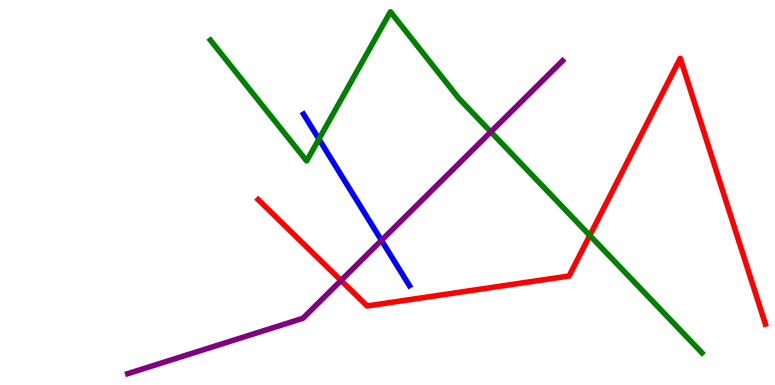[{'lines': ['blue', 'red'], 'intersections': []}, {'lines': ['green', 'red'], 'intersections': [{'x': 7.61, 'y': 3.88}]}, {'lines': ['purple', 'red'], 'intersections': [{'x': 4.4, 'y': 2.71}]}, {'lines': ['blue', 'green'], 'intersections': [{'x': 4.12, 'y': 6.39}]}, {'lines': ['blue', 'purple'], 'intersections': [{'x': 4.92, 'y': 3.76}]}, {'lines': ['green', 'purple'], 'intersections': [{'x': 6.33, 'y': 6.57}]}]